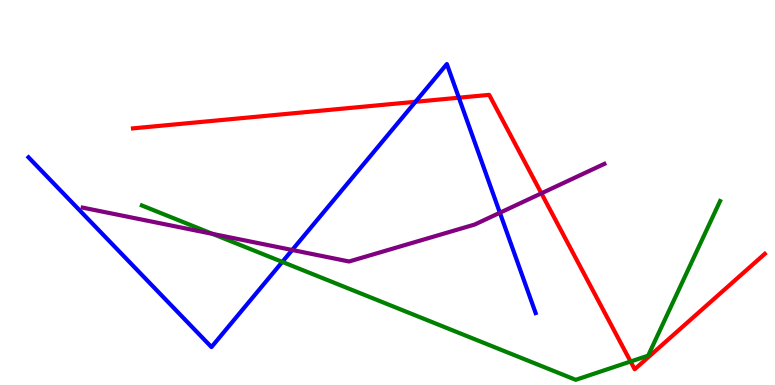[{'lines': ['blue', 'red'], 'intersections': [{'x': 5.36, 'y': 7.36}, {'x': 5.92, 'y': 7.46}]}, {'lines': ['green', 'red'], 'intersections': [{'x': 8.14, 'y': 0.61}]}, {'lines': ['purple', 'red'], 'intersections': [{'x': 6.99, 'y': 4.98}]}, {'lines': ['blue', 'green'], 'intersections': [{'x': 3.64, 'y': 3.2}]}, {'lines': ['blue', 'purple'], 'intersections': [{'x': 3.77, 'y': 3.51}, {'x': 6.45, 'y': 4.47}]}, {'lines': ['green', 'purple'], 'intersections': [{'x': 2.74, 'y': 3.92}]}]